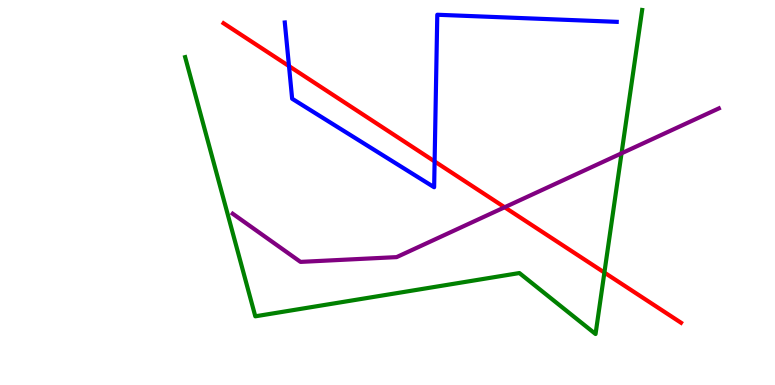[{'lines': ['blue', 'red'], 'intersections': [{'x': 3.73, 'y': 8.28}, {'x': 5.61, 'y': 5.81}]}, {'lines': ['green', 'red'], 'intersections': [{'x': 7.8, 'y': 2.92}]}, {'lines': ['purple', 'red'], 'intersections': [{'x': 6.51, 'y': 4.62}]}, {'lines': ['blue', 'green'], 'intersections': []}, {'lines': ['blue', 'purple'], 'intersections': []}, {'lines': ['green', 'purple'], 'intersections': [{'x': 8.02, 'y': 6.02}]}]